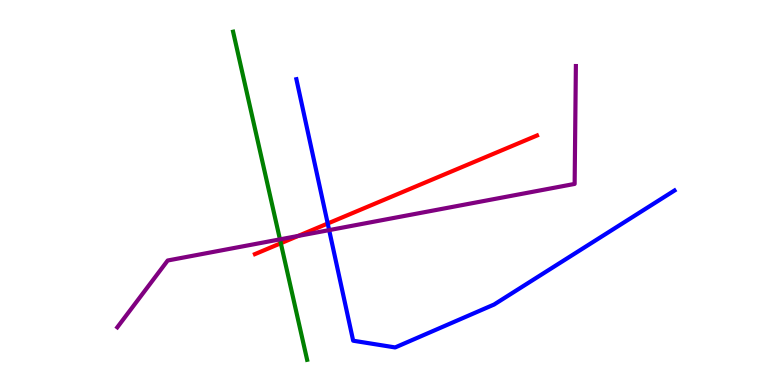[{'lines': ['blue', 'red'], 'intersections': [{'x': 4.23, 'y': 4.19}]}, {'lines': ['green', 'red'], 'intersections': [{'x': 3.62, 'y': 3.68}]}, {'lines': ['purple', 'red'], 'intersections': [{'x': 3.85, 'y': 3.87}]}, {'lines': ['blue', 'green'], 'intersections': []}, {'lines': ['blue', 'purple'], 'intersections': [{'x': 4.25, 'y': 4.02}]}, {'lines': ['green', 'purple'], 'intersections': [{'x': 3.61, 'y': 3.78}]}]